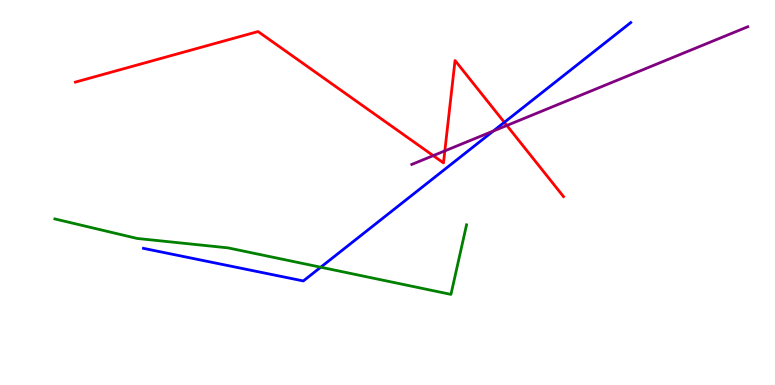[{'lines': ['blue', 'red'], 'intersections': [{'x': 6.51, 'y': 6.82}]}, {'lines': ['green', 'red'], 'intersections': []}, {'lines': ['purple', 'red'], 'intersections': [{'x': 5.59, 'y': 5.96}, {'x': 5.74, 'y': 6.08}, {'x': 6.54, 'y': 6.74}]}, {'lines': ['blue', 'green'], 'intersections': [{'x': 4.14, 'y': 3.06}]}, {'lines': ['blue', 'purple'], 'intersections': [{'x': 6.37, 'y': 6.6}]}, {'lines': ['green', 'purple'], 'intersections': []}]